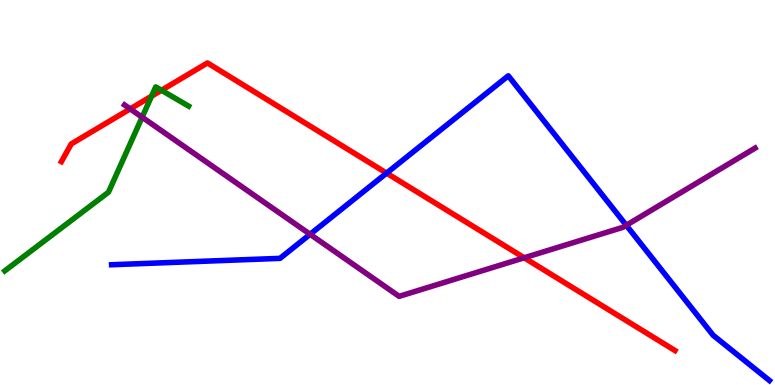[{'lines': ['blue', 'red'], 'intersections': [{'x': 4.99, 'y': 5.5}]}, {'lines': ['green', 'red'], 'intersections': [{'x': 1.96, 'y': 7.5}, {'x': 2.08, 'y': 7.66}]}, {'lines': ['purple', 'red'], 'intersections': [{'x': 1.68, 'y': 7.17}, {'x': 6.76, 'y': 3.3}]}, {'lines': ['blue', 'green'], 'intersections': []}, {'lines': ['blue', 'purple'], 'intersections': [{'x': 4.0, 'y': 3.91}, {'x': 8.08, 'y': 4.15}]}, {'lines': ['green', 'purple'], 'intersections': [{'x': 1.83, 'y': 6.96}]}]